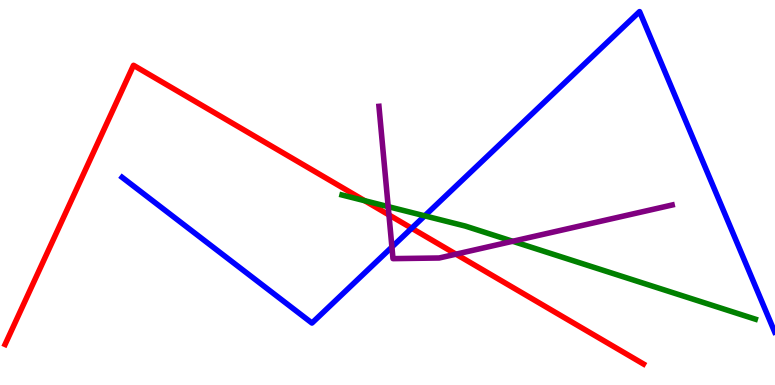[{'lines': ['blue', 'red'], 'intersections': [{'x': 5.31, 'y': 4.07}]}, {'lines': ['green', 'red'], 'intersections': [{'x': 4.71, 'y': 4.79}]}, {'lines': ['purple', 'red'], 'intersections': [{'x': 5.02, 'y': 4.42}, {'x': 5.88, 'y': 3.4}]}, {'lines': ['blue', 'green'], 'intersections': [{'x': 5.48, 'y': 4.39}]}, {'lines': ['blue', 'purple'], 'intersections': [{'x': 5.06, 'y': 3.58}]}, {'lines': ['green', 'purple'], 'intersections': [{'x': 5.01, 'y': 4.63}, {'x': 6.62, 'y': 3.73}]}]